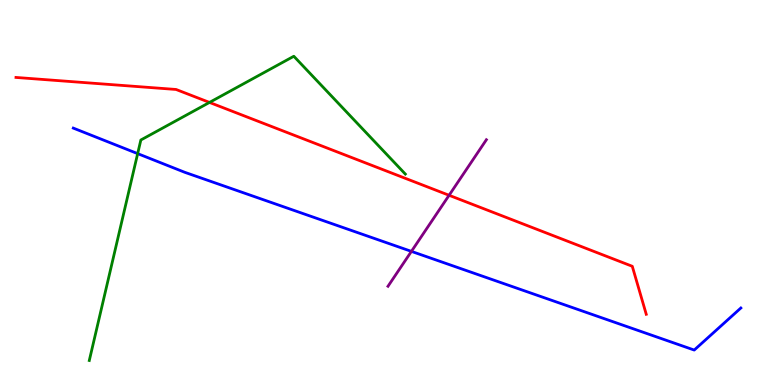[{'lines': ['blue', 'red'], 'intersections': []}, {'lines': ['green', 'red'], 'intersections': [{'x': 2.7, 'y': 7.34}]}, {'lines': ['purple', 'red'], 'intersections': [{'x': 5.79, 'y': 4.93}]}, {'lines': ['blue', 'green'], 'intersections': [{'x': 1.78, 'y': 6.01}]}, {'lines': ['blue', 'purple'], 'intersections': [{'x': 5.31, 'y': 3.47}]}, {'lines': ['green', 'purple'], 'intersections': []}]